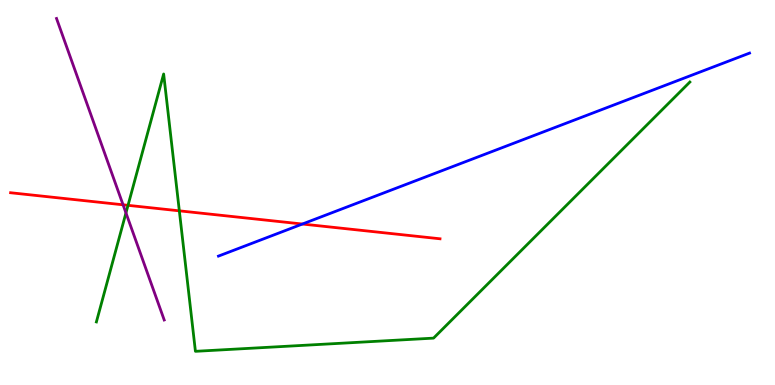[{'lines': ['blue', 'red'], 'intersections': [{'x': 3.9, 'y': 4.18}]}, {'lines': ['green', 'red'], 'intersections': [{'x': 1.65, 'y': 4.67}, {'x': 2.31, 'y': 4.52}]}, {'lines': ['purple', 'red'], 'intersections': [{'x': 1.59, 'y': 4.68}]}, {'lines': ['blue', 'green'], 'intersections': []}, {'lines': ['blue', 'purple'], 'intersections': []}, {'lines': ['green', 'purple'], 'intersections': [{'x': 1.63, 'y': 4.47}]}]